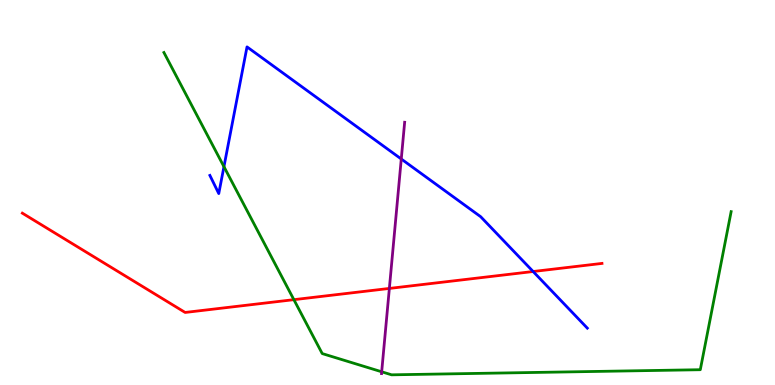[{'lines': ['blue', 'red'], 'intersections': [{'x': 6.88, 'y': 2.95}]}, {'lines': ['green', 'red'], 'intersections': [{'x': 3.79, 'y': 2.22}]}, {'lines': ['purple', 'red'], 'intersections': [{'x': 5.02, 'y': 2.51}]}, {'lines': ['blue', 'green'], 'intersections': [{'x': 2.89, 'y': 5.67}]}, {'lines': ['blue', 'purple'], 'intersections': [{'x': 5.18, 'y': 5.87}]}, {'lines': ['green', 'purple'], 'intersections': [{'x': 4.92, 'y': 0.343}]}]